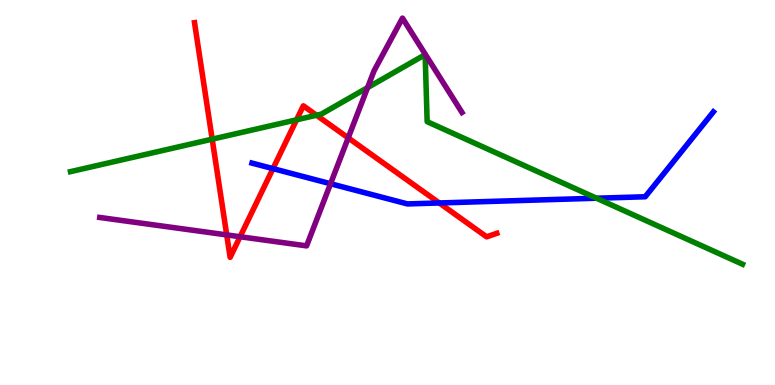[{'lines': ['blue', 'red'], 'intersections': [{'x': 3.52, 'y': 5.62}, {'x': 5.67, 'y': 4.73}]}, {'lines': ['green', 'red'], 'intersections': [{'x': 2.74, 'y': 6.39}, {'x': 3.83, 'y': 6.89}, {'x': 4.08, 'y': 7.01}]}, {'lines': ['purple', 'red'], 'intersections': [{'x': 2.93, 'y': 3.9}, {'x': 3.1, 'y': 3.85}, {'x': 4.49, 'y': 6.42}]}, {'lines': ['blue', 'green'], 'intersections': [{'x': 7.7, 'y': 4.85}]}, {'lines': ['blue', 'purple'], 'intersections': [{'x': 4.27, 'y': 5.23}]}, {'lines': ['green', 'purple'], 'intersections': [{'x': 4.74, 'y': 7.72}]}]